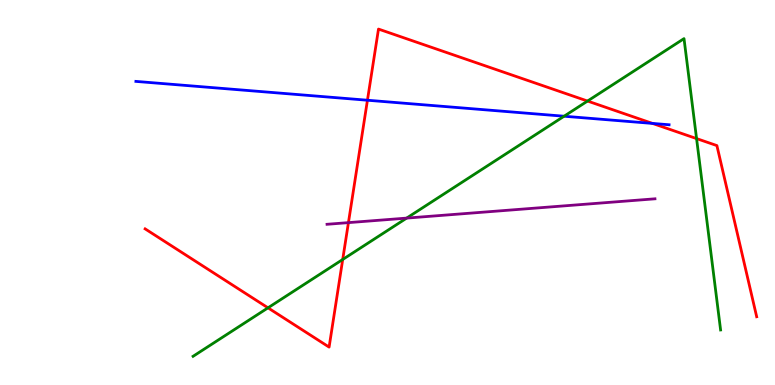[{'lines': ['blue', 'red'], 'intersections': [{'x': 4.74, 'y': 7.4}, {'x': 8.42, 'y': 6.79}]}, {'lines': ['green', 'red'], 'intersections': [{'x': 3.46, 'y': 2.0}, {'x': 4.42, 'y': 3.26}, {'x': 7.58, 'y': 7.38}, {'x': 8.99, 'y': 6.4}]}, {'lines': ['purple', 'red'], 'intersections': [{'x': 4.5, 'y': 4.22}]}, {'lines': ['blue', 'green'], 'intersections': [{'x': 7.28, 'y': 6.98}]}, {'lines': ['blue', 'purple'], 'intersections': []}, {'lines': ['green', 'purple'], 'intersections': [{'x': 5.25, 'y': 4.33}]}]